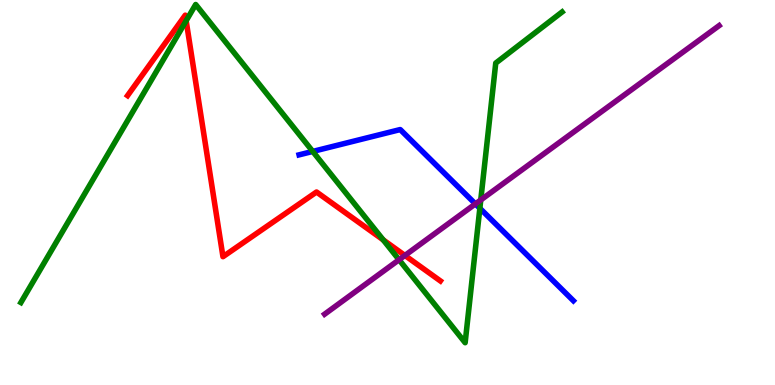[{'lines': ['blue', 'red'], 'intersections': []}, {'lines': ['green', 'red'], 'intersections': [{'x': 2.4, 'y': 9.46}, {'x': 4.94, 'y': 3.77}]}, {'lines': ['purple', 'red'], 'intersections': [{'x': 5.22, 'y': 3.36}]}, {'lines': ['blue', 'green'], 'intersections': [{'x': 4.04, 'y': 6.07}, {'x': 6.19, 'y': 4.59}]}, {'lines': ['blue', 'purple'], 'intersections': [{'x': 6.13, 'y': 4.7}]}, {'lines': ['green', 'purple'], 'intersections': [{'x': 5.15, 'y': 3.25}, {'x': 6.2, 'y': 4.81}]}]